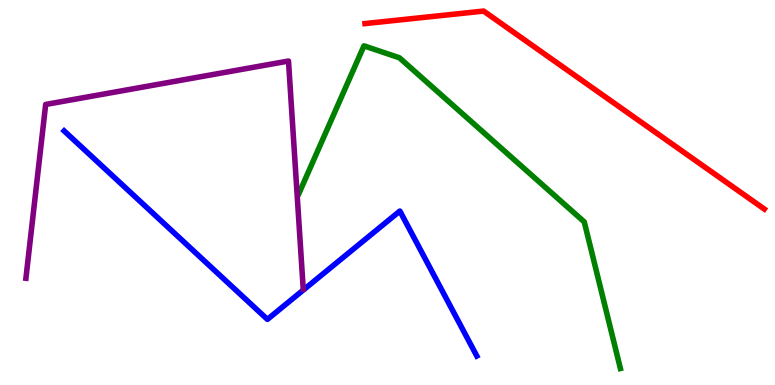[{'lines': ['blue', 'red'], 'intersections': []}, {'lines': ['green', 'red'], 'intersections': []}, {'lines': ['purple', 'red'], 'intersections': []}, {'lines': ['blue', 'green'], 'intersections': []}, {'lines': ['blue', 'purple'], 'intersections': []}, {'lines': ['green', 'purple'], 'intersections': []}]